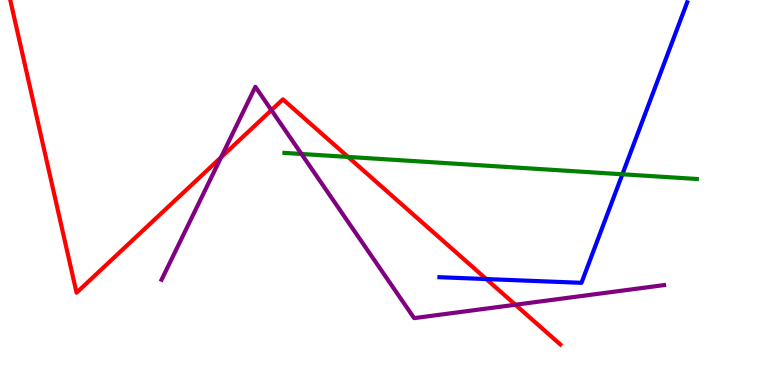[{'lines': ['blue', 'red'], 'intersections': [{'x': 6.28, 'y': 2.75}]}, {'lines': ['green', 'red'], 'intersections': [{'x': 4.49, 'y': 5.92}]}, {'lines': ['purple', 'red'], 'intersections': [{'x': 2.85, 'y': 5.91}, {'x': 3.5, 'y': 7.14}, {'x': 6.65, 'y': 2.08}]}, {'lines': ['blue', 'green'], 'intersections': [{'x': 8.03, 'y': 5.47}]}, {'lines': ['blue', 'purple'], 'intersections': []}, {'lines': ['green', 'purple'], 'intersections': [{'x': 3.89, 'y': 6.0}]}]